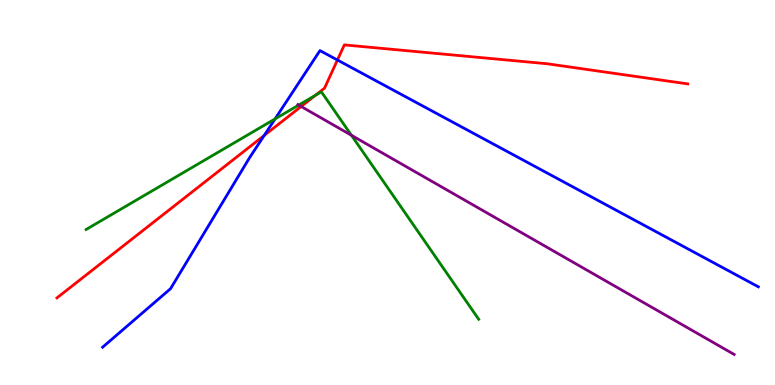[{'lines': ['blue', 'red'], 'intersections': [{'x': 3.41, 'y': 6.48}, {'x': 4.35, 'y': 8.44}]}, {'lines': ['green', 'red'], 'intersections': [{'x': 4.07, 'y': 7.52}]}, {'lines': ['purple', 'red'], 'intersections': [{'x': 3.89, 'y': 7.23}]}, {'lines': ['blue', 'green'], 'intersections': [{'x': 3.55, 'y': 6.91}]}, {'lines': ['blue', 'purple'], 'intersections': []}, {'lines': ['green', 'purple'], 'intersections': [{'x': 3.85, 'y': 7.27}, {'x': 4.53, 'y': 6.49}]}]